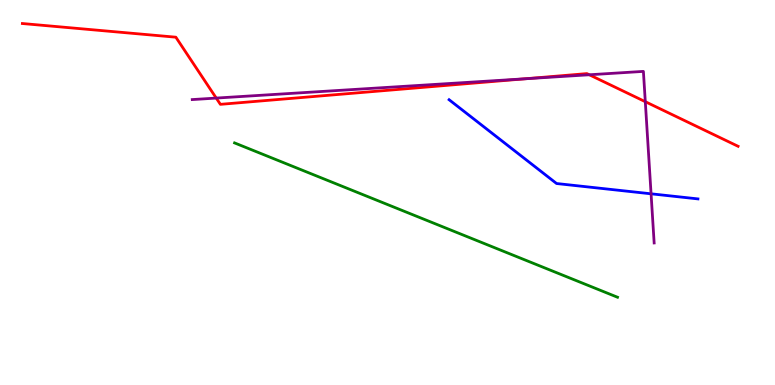[{'lines': ['blue', 'red'], 'intersections': []}, {'lines': ['green', 'red'], 'intersections': []}, {'lines': ['purple', 'red'], 'intersections': [{'x': 2.79, 'y': 7.45}, {'x': 6.78, 'y': 7.95}, {'x': 7.6, 'y': 8.06}, {'x': 8.33, 'y': 7.36}]}, {'lines': ['blue', 'green'], 'intersections': []}, {'lines': ['blue', 'purple'], 'intersections': [{'x': 8.4, 'y': 4.97}]}, {'lines': ['green', 'purple'], 'intersections': []}]